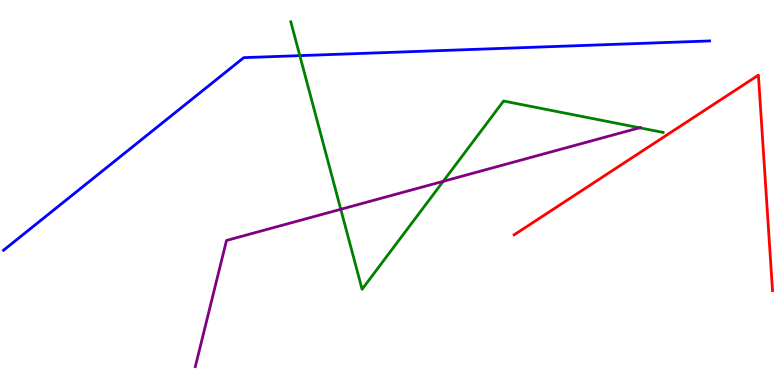[{'lines': ['blue', 'red'], 'intersections': []}, {'lines': ['green', 'red'], 'intersections': []}, {'lines': ['purple', 'red'], 'intersections': []}, {'lines': ['blue', 'green'], 'intersections': [{'x': 3.87, 'y': 8.55}]}, {'lines': ['blue', 'purple'], 'intersections': []}, {'lines': ['green', 'purple'], 'intersections': [{'x': 4.4, 'y': 4.56}, {'x': 5.72, 'y': 5.29}, {'x': 8.25, 'y': 6.68}]}]